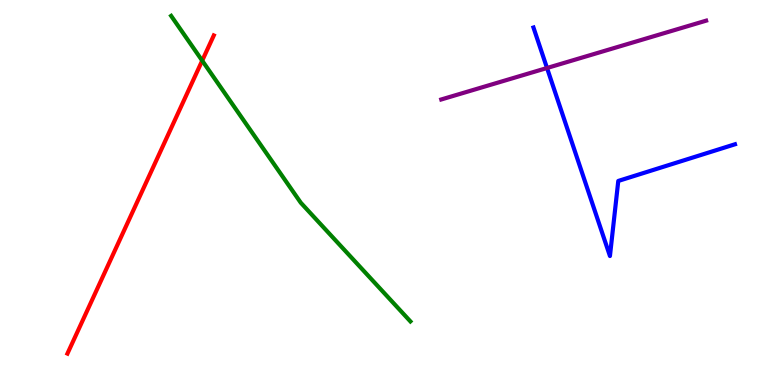[{'lines': ['blue', 'red'], 'intersections': []}, {'lines': ['green', 'red'], 'intersections': [{'x': 2.61, 'y': 8.42}]}, {'lines': ['purple', 'red'], 'intersections': []}, {'lines': ['blue', 'green'], 'intersections': []}, {'lines': ['blue', 'purple'], 'intersections': [{'x': 7.06, 'y': 8.23}]}, {'lines': ['green', 'purple'], 'intersections': []}]